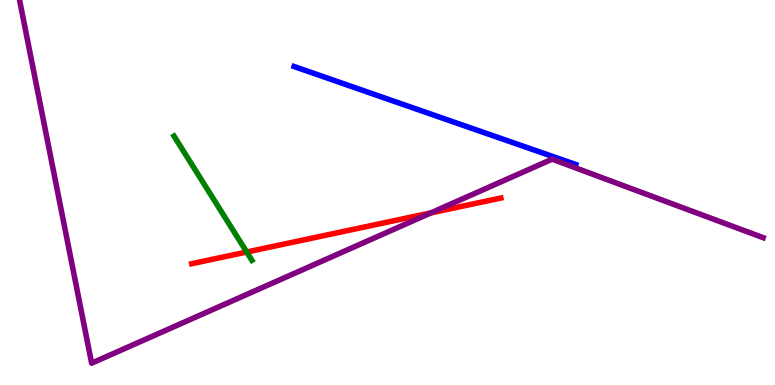[{'lines': ['blue', 'red'], 'intersections': []}, {'lines': ['green', 'red'], 'intersections': [{'x': 3.18, 'y': 3.45}]}, {'lines': ['purple', 'red'], 'intersections': [{'x': 5.56, 'y': 4.47}]}, {'lines': ['blue', 'green'], 'intersections': []}, {'lines': ['blue', 'purple'], 'intersections': []}, {'lines': ['green', 'purple'], 'intersections': []}]